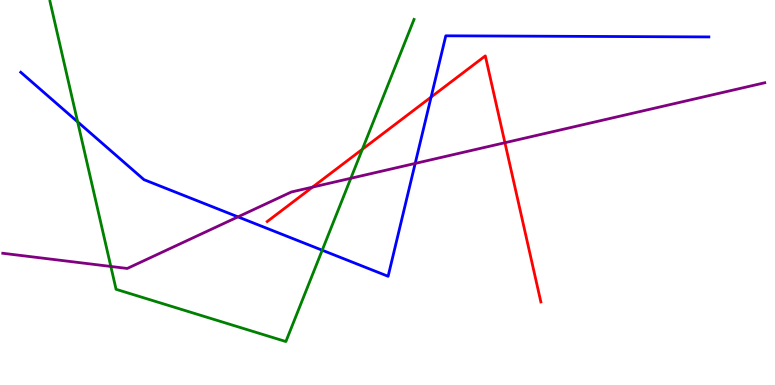[{'lines': ['blue', 'red'], 'intersections': [{'x': 5.56, 'y': 7.48}]}, {'lines': ['green', 'red'], 'intersections': [{'x': 4.68, 'y': 6.12}]}, {'lines': ['purple', 'red'], 'intersections': [{'x': 4.03, 'y': 5.14}, {'x': 6.52, 'y': 6.29}]}, {'lines': ['blue', 'green'], 'intersections': [{'x': 1.0, 'y': 6.84}, {'x': 4.16, 'y': 3.5}]}, {'lines': ['blue', 'purple'], 'intersections': [{'x': 3.07, 'y': 4.37}, {'x': 5.36, 'y': 5.76}]}, {'lines': ['green', 'purple'], 'intersections': [{'x': 1.43, 'y': 3.08}, {'x': 4.53, 'y': 5.37}]}]